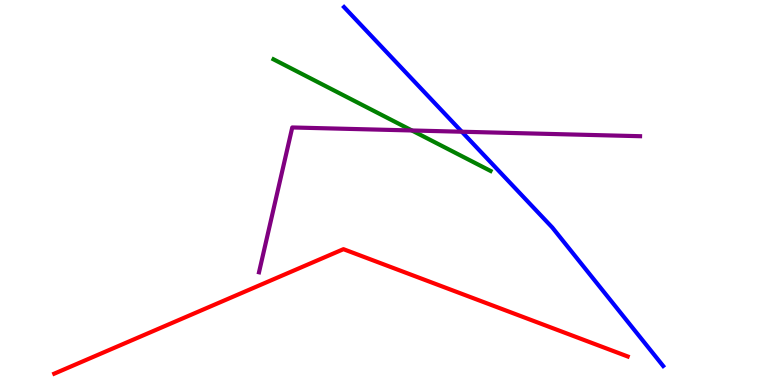[{'lines': ['blue', 'red'], 'intersections': []}, {'lines': ['green', 'red'], 'intersections': []}, {'lines': ['purple', 'red'], 'intersections': []}, {'lines': ['blue', 'green'], 'intersections': []}, {'lines': ['blue', 'purple'], 'intersections': [{'x': 5.96, 'y': 6.58}]}, {'lines': ['green', 'purple'], 'intersections': [{'x': 5.31, 'y': 6.61}]}]